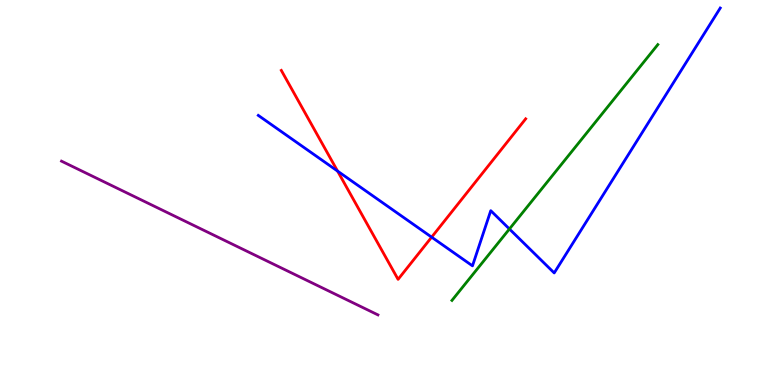[{'lines': ['blue', 'red'], 'intersections': [{'x': 4.36, 'y': 5.56}, {'x': 5.57, 'y': 3.84}]}, {'lines': ['green', 'red'], 'intersections': []}, {'lines': ['purple', 'red'], 'intersections': []}, {'lines': ['blue', 'green'], 'intersections': [{'x': 6.57, 'y': 4.05}]}, {'lines': ['blue', 'purple'], 'intersections': []}, {'lines': ['green', 'purple'], 'intersections': []}]